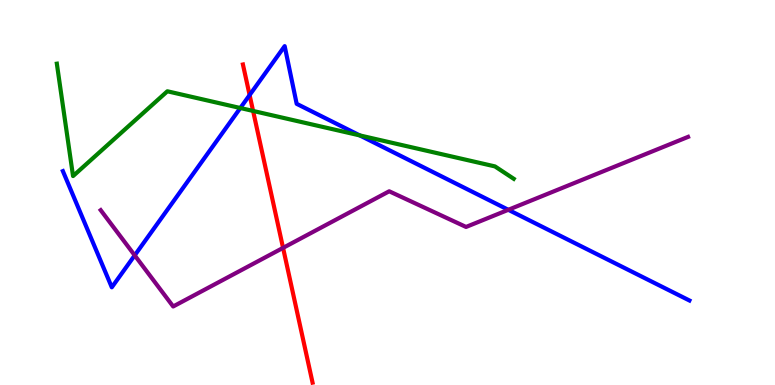[{'lines': ['blue', 'red'], 'intersections': [{'x': 3.22, 'y': 7.53}]}, {'lines': ['green', 'red'], 'intersections': [{'x': 3.27, 'y': 7.12}]}, {'lines': ['purple', 'red'], 'intersections': [{'x': 3.65, 'y': 3.56}]}, {'lines': ['blue', 'green'], 'intersections': [{'x': 3.1, 'y': 7.19}, {'x': 4.64, 'y': 6.48}]}, {'lines': ['blue', 'purple'], 'intersections': [{'x': 1.74, 'y': 3.37}, {'x': 6.56, 'y': 4.55}]}, {'lines': ['green', 'purple'], 'intersections': []}]